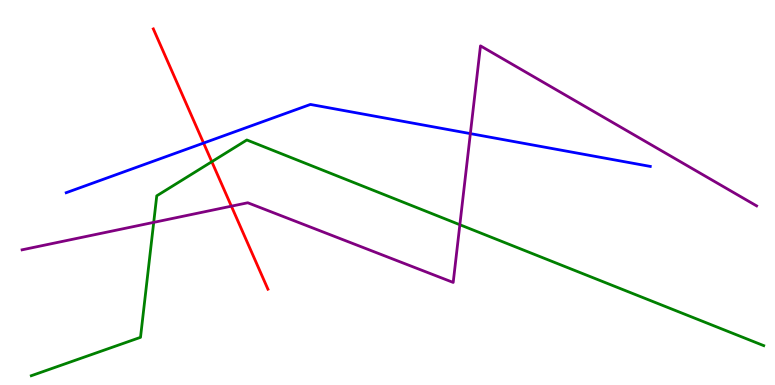[{'lines': ['blue', 'red'], 'intersections': [{'x': 2.63, 'y': 6.28}]}, {'lines': ['green', 'red'], 'intersections': [{'x': 2.73, 'y': 5.8}]}, {'lines': ['purple', 'red'], 'intersections': [{'x': 2.99, 'y': 4.64}]}, {'lines': ['blue', 'green'], 'intersections': []}, {'lines': ['blue', 'purple'], 'intersections': [{'x': 6.07, 'y': 6.53}]}, {'lines': ['green', 'purple'], 'intersections': [{'x': 1.98, 'y': 4.22}, {'x': 5.93, 'y': 4.16}]}]